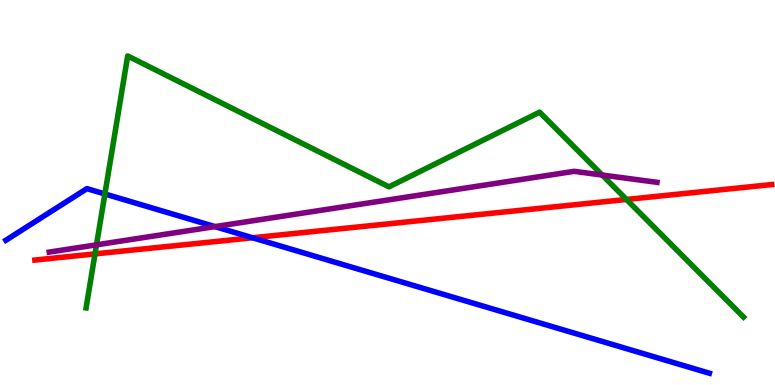[{'lines': ['blue', 'red'], 'intersections': [{'x': 3.26, 'y': 3.82}]}, {'lines': ['green', 'red'], 'intersections': [{'x': 1.23, 'y': 3.41}, {'x': 8.08, 'y': 4.82}]}, {'lines': ['purple', 'red'], 'intersections': []}, {'lines': ['blue', 'green'], 'intersections': [{'x': 1.35, 'y': 4.96}]}, {'lines': ['blue', 'purple'], 'intersections': [{'x': 2.77, 'y': 4.11}]}, {'lines': ['green', 'purple'], 'intersections': [{'x': 1.25, 'y': 3.64}, {'x': 7.77, 'y': 5.45}]}]